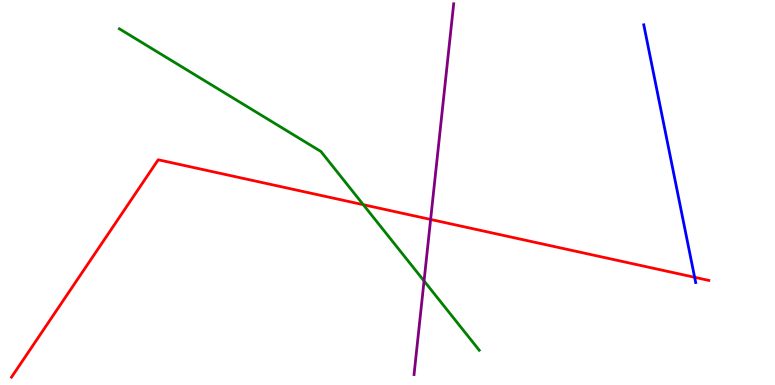[{'lines': ['blue', 'red'], 'intersections': [{'x': 8.96, 'y': 2.8}]}, {'lines': ['green', 'red'], 'intersections': [{'x': 4.69, 'y': 4.68}]}, {'lines': ['purple', 'red'], 'intersections': [{'x': 5.56, 'y': 4.3}]}, {'lines': ['blue', 'green'], 'intersections': []}, {'lines': ['blue', 'purple'], 'intersections': []}, {'lines': ['green', 'purple'], 'intersections': [{'x': 5.47, 'y': 2.7}]}]